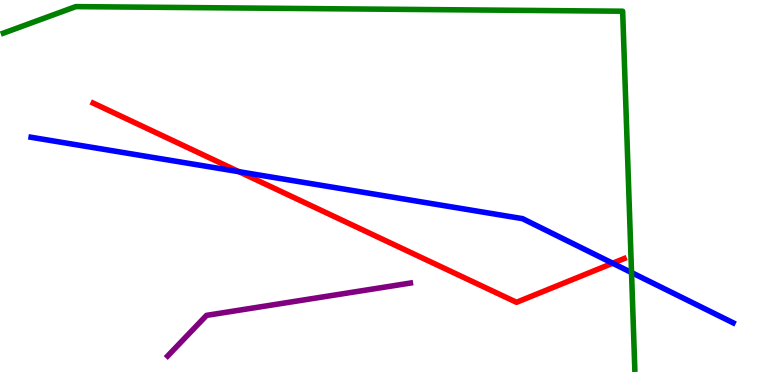[{'lines': ['blue', 'red'], 'intersections': [{'x': 3.08, 'y': 5.54}, {'x': 7.91, 'y': 3.16}]}, {'lines': ['green', 'red'], 'intersections': []}, {'lines': ['purple', 'red'], 'intersections': []}, {'lines': ['blue', 'green'], 'intersections': [{'x': 8.15, 'y': 2.92}]}, {'lines': ['blue', 'purple'], 'intersections': []}, {'lines': ['green', 'purple'], 'intersections': []}]